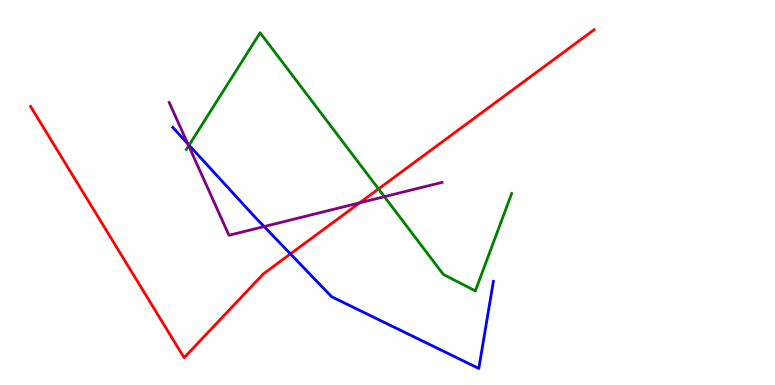[{'lines': ['blue', 'red'], 'intersections': [{'x': 3.75, 'y': 3.41}]}, {'lines': ['green', 'red'], 'intersections': [{'x': 4.88, 'y': 5.09}]}, {'lines': ['purple', 'red'], 'intersections': [{'x': 4.64, 'y': 4.73}]}, {'lines': ['blue', 'green'], 'intersections': [{'x': 2.44, 'y': 6.23}]}, {'lines': ['blue', 'purple'], 'intersections': [{'x': 2.42, 'y': 6.27}, {'x': 3.41, 'y': 4.12}]}, {'lines': ['green', 'purple'], 'intersections': [{'x': 2.43, 'y': 6.21}, {'x': 4.96, 'y': 4.89}]}]